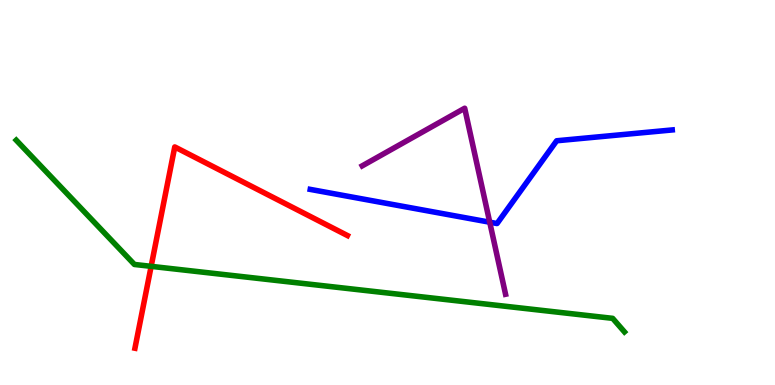[{'lines': ['blue', 'red'], 'intersections': []}, {'lines': ['green', 'red'], 'intersections': [{'x': 1.95, 'y': 3.08}]}, {'lines': ['purple', 'red'], 'intersections': []}, {'lines': ['blue', 'green'], 'intersections': []}, {'lines': ['blue', 'purple'], 'intersections': [{'x': 6.32, 'y': 4.23}]}, {'lines': ['green', 'purple'], 'intersections': []}]